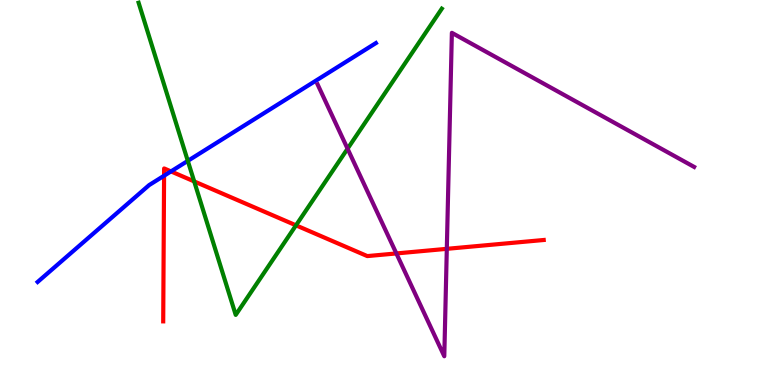[{'lines': ['blue', 'red'], 'intersections': [{'x': 2.12, 'y': 5.44}, {'x': 2.21, 'y': 5.55}]}, {'lines': ['green', 'red'], 'intersections': [{'x': 2.51, 'y': 5.29}, {'x': 3.82, 'y': 4.15}]}, {'lines': ['purple', 'red'], 'intersections': [{'x': 5.11, 'y': 3.42}, {'x': 5.77, 'y': 3.54}]}, {'lines': ['blue', 'green'], 'intersections': [{'x': 2.42, 'y': 5.82}]}, {'lines': ['blue', 'purple'], 'intersections': []}, {'lines': ['green', 'purple'], 'intersections': [{'x': 4.48, 'y': 6.14}]}]